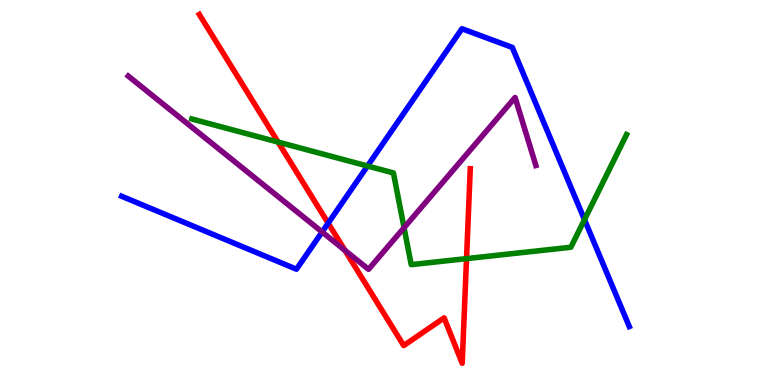[{'lines': ['blue', 'red'], 'intersections': [{'x': 4.23, 'y': 4.2}]}, {'lines': ['green', 'red'], 'intersections': [{'x': 3.59, 'y': 6.31}, {'x': 6.02, 'y': 3.28}]}, {'lines': ['purple', 'red'], 'intersections': [{'x': 4.45, 'y': 3.5}]}, {'lines': ['blue', 'green'], 'intersections': [{'x': 4.74, 'y': 5.69}, {'x': 7.54, 'y': 4.29}]}, {'lines': ['blue', 'purple'], 'intersections': [{'x': 4.16, 'y': 3.97}]}, {'lines': ['green', 'purple'], 'intersections': [{'x': 5.21, 'y': 4.09}]}]